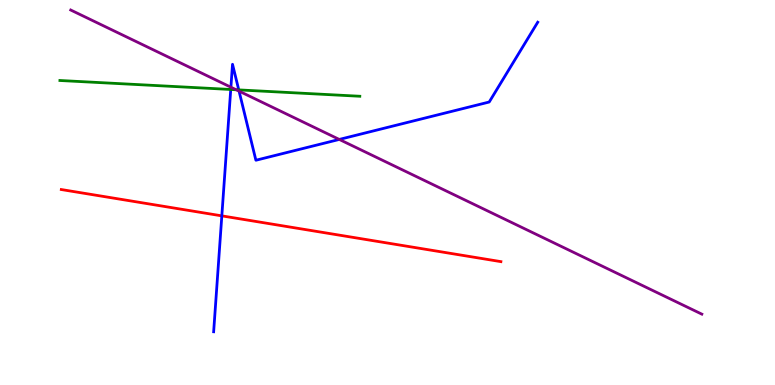[{'lines': ['blue', 'red'], 'intersections': [{'x': 2.86, 'y': 4.39}]}, {'lines': ['green', 'red'], 'intersections': []}, {'lines': ['purple', 'red'], 'intersections': []}, {'lines': ['blue', 'green'], 'intersections': [{'x': 2.98, 'y': 7.68}, {'x': 3.08, 'y': 7.67}]}, {'lines': ['blue', 'purple'], 'intersections': [{'x': 2.98, 'y': 7.73}, {'x': 3.08, 'y': 7.63}, {'x': 4.38, 'y': 6.38}]}, {'lines': ['green', 'purple'], 'intersections': [{'x': 3.05, 'y': 7.67}]}]